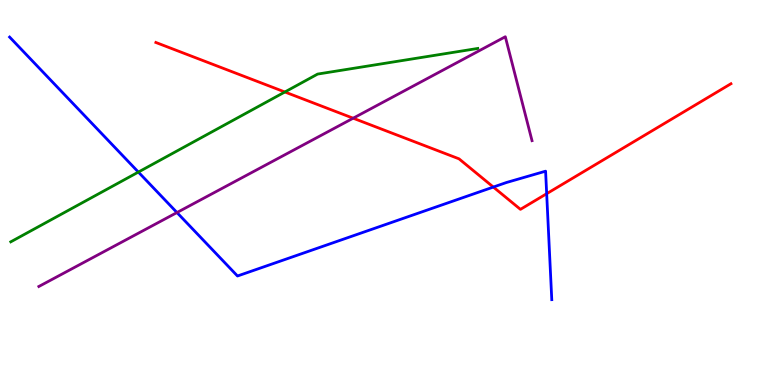[{'lines': ['blue', 'red'], 'intersections': [{'x': 6.37, 'y': 5.14}, {'x': 7.05, 'y': 4.97}]}, {'lines': ['green', 'red'], 'intersections': [{'x': 3.68, 'y': 7.61}]}, {'lines': ['purple', 'red'], 'intersections': [{'x': 4.56, 'y': 6.93}]}, {'lines': ['blue', 'green'], 'intersections': [{'x': 1.79, 'y': 5.53}]}, {'lines': ['blue', 'purple'], 'intersections': [{'x': 2.28, 'y': 4.48}]}, {'lines': ['green', 'purple'], 'intersections': []}]